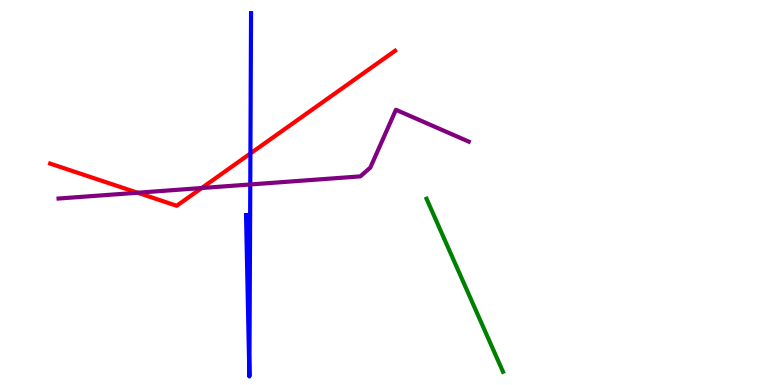[{'lines': ['blue', 'red'], 'intersections': [{'x': 3.23, 'y': 6.01}]}, {'lines': ['green', 'red'], 'intersections': []}, {'lines': ['purple', 'red'], 'intersections': [{'x': 1.77, 'y': 4.99}, {'x': 2.6, 'y': 5.12}]}, {'lines': ['blue', 'green'], 'intersections': []}, {'lines': ['blue', 'purple'], 'intersections': [{'x': 3.23, 'y': 5.21}]}, {'lines': ['green', 'purple'], 'intersections': []}]